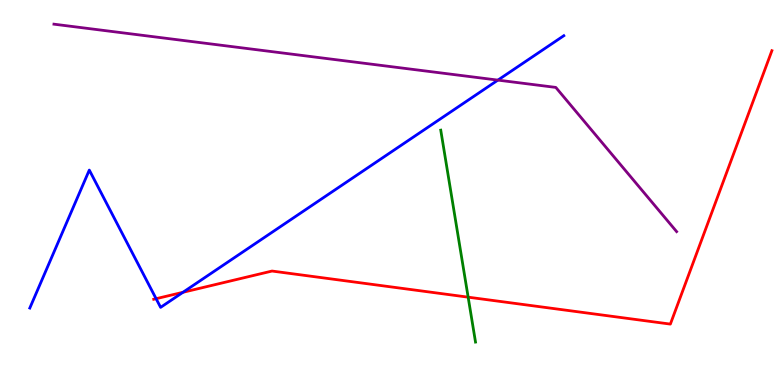[{'lines': ['blue', 'red'], 'intersections': [{'x': 2.01, 'y': 2.24}, {'x': 2.36, 'y': 2.41}]}, {'lines': ['green', 'red'], 'intersections': [{'x': 6.04, 'y': 2.28}]}, {'lines': ['purple', 'red'], 'intersections': []}, {'lines': ['blue', 'green'], 'intersections': []}, {'lines': ['blue', 'purple'], 'intersections': [{'x': 6.42, 'y': 7.92}]}, {'lines': ['green', 'purple'], 'intersections': []}]